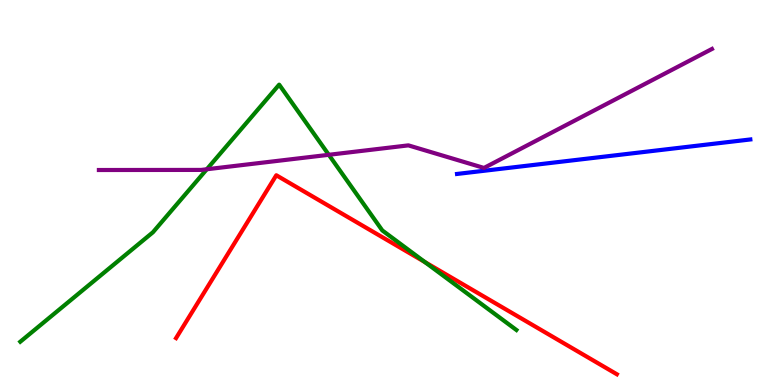[{'lines': ['blue', 'red'], 'intersections': []}, {'lines': ['green', 'red'], 'intersections': [{'x': 5.48, 'y': 3.19}]}, {'lines': ['purple', 'red'], 'intersections': []}, {'lines': ['blue', 'green'], 'intersections': []}, {'lines': ['blue', 'purple'], 'intersections': []}, {'lines': ['green', 'purple'], 'intersections': [{'x': 2.67, 'y': 5.6}, {'x': 4.24, 'y': 5.98}]}]